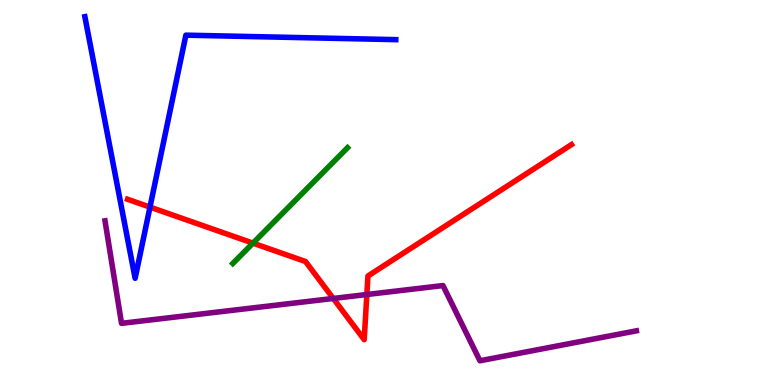[{'lines': ['blue', 'red'], 'intersections': [{'x': 1.94, 'y': 4.62}]}, {'lines': ['green', 'red'], 'intersections': [{'x': 3.26, 'y': 3.68}]}, {'lines': ['purple', 'red'], 'intersections': [{'x': 4.3, 'y': 2.25}, {'x': 4.73, 'y': 2.35}]}, {'lines': ['blue', 'green'], 'intersections': []}, {'lines': ['blue', 'purple'], 'intersections': []}, {'lines': ['green', 'purple'], 'intersections': []}]